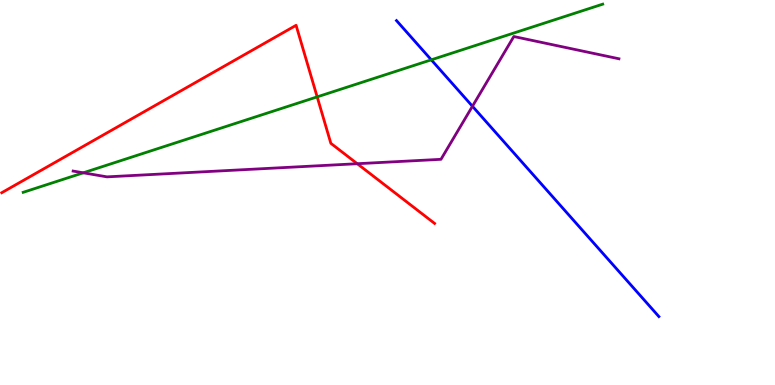[{'lines': ['blue', 'red'], 'intersections': []}, {'lines': ['green', 'red'], 'intersections': [{'x': 4.09, 'y': 7.48}]}, {'lines': ['purple', 'red'], 'intersections': [{'x': 4.61, 'y': 5.75}]}, {'lines': ['blue', 'green'], 'intersections': [{'x': 5.56, 'y': 8.45}]}, {'lines': ['blue', 'purple'], 'intersections': [{'x': 6.1, 'y': 7.24}]}, {'lines': ['green', 'purple'], 'intersections': [{'x': 1.07, 'y': 5.51}]}]